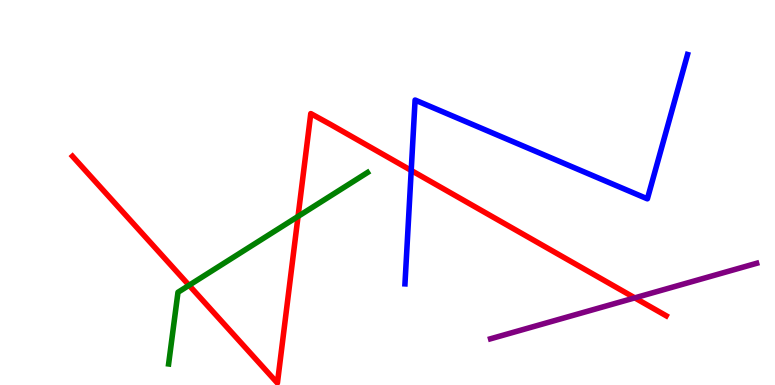[{'lines': ['blue', 'red'], 'intersections': [{'x': 5.31, 'y': 5.57}]}, {'lines': ['green', 'red'], 'intersections': [{'x': 2.44, 'y': 2.59}, {'x': 3.85, 'y': 4.38}]}, {'lines': ['purple', 'red'], 'intersections': [{'x': 8.19, 'y': 2.26}]}, {'lines': ['blue', 'green'], 'intersections': []}, {'lines': ['blue', 'purple'], 'intersections': []}, {'lines': ['green', 'purple'], 'intersections': []}]